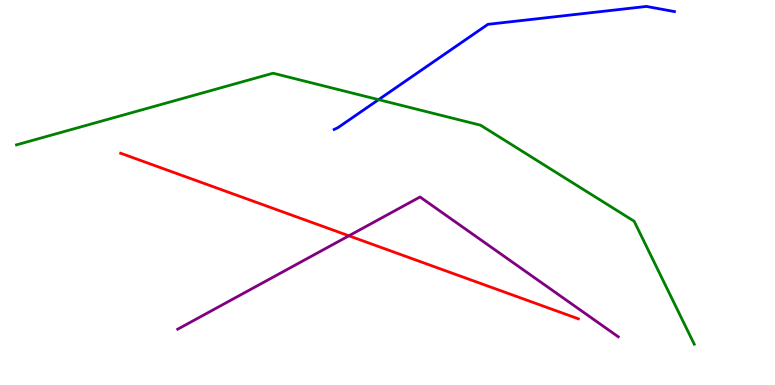[{'lines': ['blue', 'red'], 'intersections': []}, {'lines': ['green', 'red'], 'intersections': []}, {'lines': ['purple', 'red'], 'intersections': [{'x': 4.5, 'y': 3.88}]}, {'lines': ['blue', 'green'], 'intersections': [{'x': 4.88, 'y': 7.41}]}, {'lines': ['blue', 'purple'], 'intersections': []}, {'lines': ['green', 'purple'], 'intersections': []}]